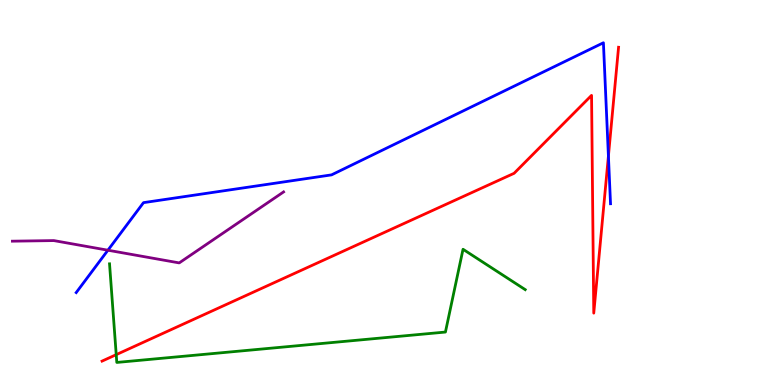[{'lines': ['blue', 'red'], 'intersections': [{'x': 7.85, 'y': 5.95}]}, {'lines': ['green', 'red'], 'intersections': [{'x': 1.5, 'y': 0.788}]}, {'lines': ['purple', 'red'], 'intersections': []}, {'lines': ['blue', 'green'], 'intersections': []}, {'lines': ['blue', 'purple'], 'intersections': [{'x': 1.39, 'y': 3.5}]}, {'lines': ['green', 'purple'], 'intersections': []}]